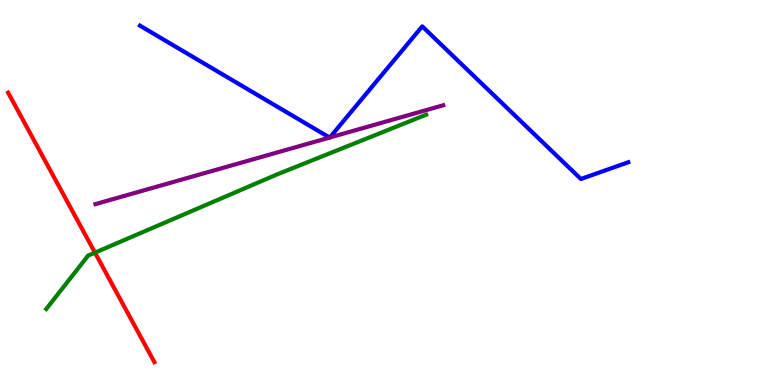[{'lines': ['blue', 'red'], 'intersections': []}, {'lines': ['green', 'red'], 'intersections': [{'x': 1.23, 'y': 3.44}]}, {'lines': ['purple', 'red'], 'intersections': []}, {'lines': ['blue', 'green'], 'intersections': []}, {'lines': ['blue', 'purple'], 'intersections': [{'x': 4.25, 'y': 6.43}, {'x': 4.26, 'y': 6.43}]}, {'lines': ['green', 'purple'], 'intersections': []}]